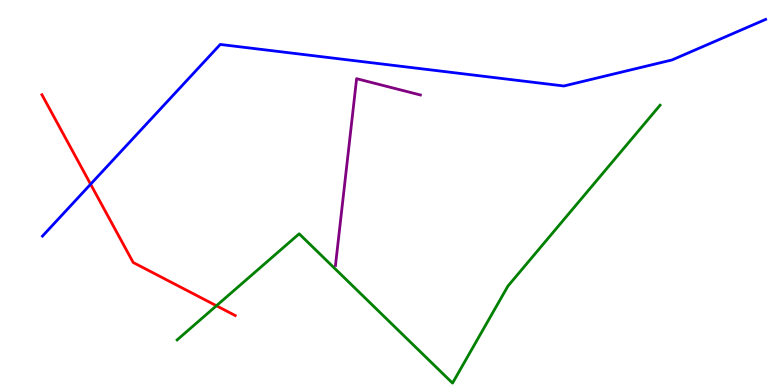[{'lines': ['blue', 'red'], 'intersections': [{'x': 1.17, 'y': 5.22}]}, {'lines': ['green', 'red'], 'intersections': [{'x': 2.79, 'y': 2.06}]}, {'lines': ['purple', 'red'], 'intersections': []}, {'lines': ['blue', 'green'], 'intersections': []}, {'lines': ['blue', 'purple'], 'intersections': []}, {'lines': ['green', 'purple'], 'intersections': []}]